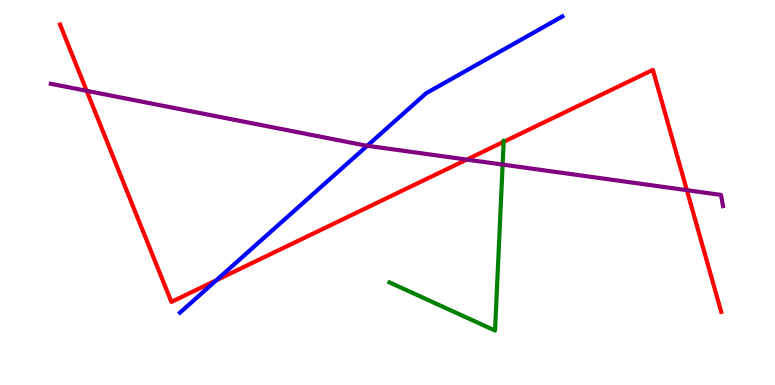[{'lines': ['blue', 'red'], 'intersections': [{'x': 2.79, 'y': 2.72}]}, {'lines': ['green', 'red'], 'intersections': [{'x': 6.5, 'y': 6.32}]}, {'lines': ['purple', 'red'], 'intersections': [{'x': 1.12, 'y': 7.64}, {'x': 6.02, 'y': 5.85}, {'x': 8.86, 'y': 5.06}]}, {'lines': ['blue', 'green'], 'intersections': []}, {'lines': ['blue', 'purple'], 'intersections': [{'x': 4.74, 'y': 6.21}]}, {'lines': ['green', 'purple'], 'intersections': [{'x': 6.49, 'y': 5.73}]}]